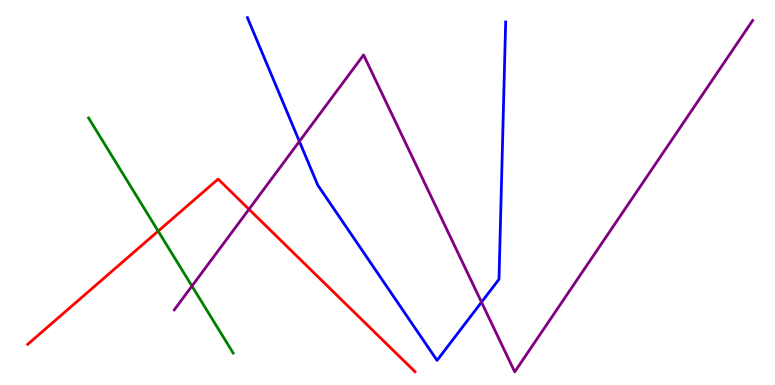[{'lines': ['blue', 'red'], 'intersections': []}, {'lines': ['green', 'red'], 'intersections': [{'x': 2.04, 'y': 4.0}]}, {'lines': ['purple', 'red'], 'intersections': [{'x': 3.21, 'y': 4.56}]}, {'lines': ['blue', 'green'], 'intersections': []}, {'lines': ['blue', 'purple'], 'intersections': [{'x': 3.86, 'y': 6.33}, {'x': 6.21, 'y': 2.15}]}, {'lines': ['green', 'purple'], 'intersections': [{'x': 2.48, 'y': 2.57}]}]